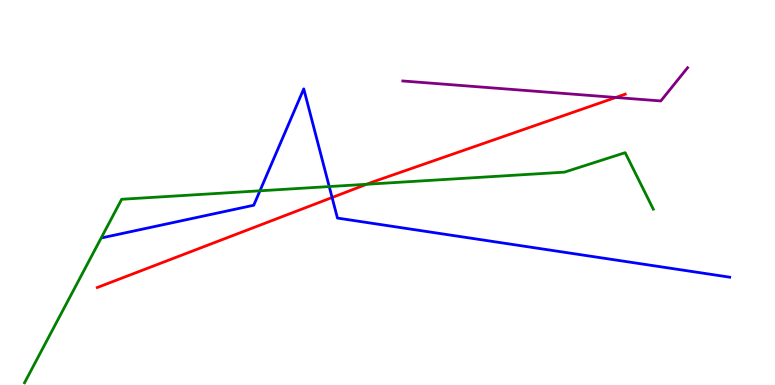[{'lines': ['blue', 'red'], 'intersections': [{'x': 4.28, 'y': 4.87}]}, {'lines': ['green', 'red'], 'intersections': [{'x': 4.73, 'y': 5.21}]}, {'lines': ['purple', 'red'], 'intersections': [{'x': 7.95, 'y': 7.47}]}, {'lines': ['blue', 'green'], 'intersections': [{'x': 3.35, 'y': 5.04}, {'x': 4.25, 'y': 5.15}]}, {'lines': ['blue', 'purple'], 'intersections': []}, {'lines': ['green', 'purple'], 'intersections': []}]